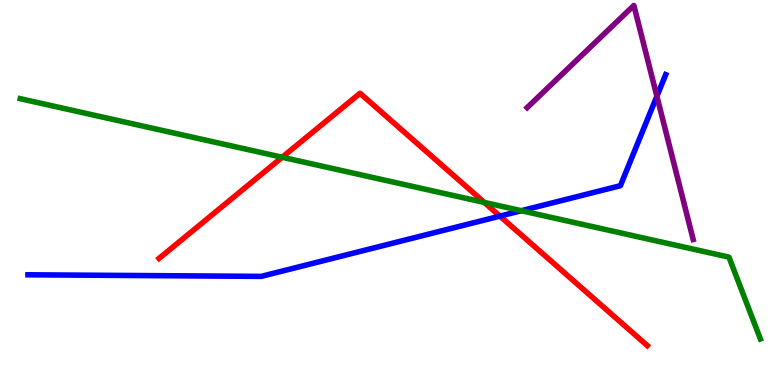[{'lines': ['blue', 'red'], 'intersections': [{'x': 6.45, 'y': 4.39}]}, {'lines': ['green', 'red'], 'intersections': [{'x': 3.64, 'y': 5.92}, {'x': 6.25, 'y': 4.74}]}, {'lines': ['purple', 'red'], 'intersections': []}, {'lines': ['blue', 'green'], 'intersections': [{'x': 6.73, 'y': 4.53}]}, {'lines': ['blue', 'purple'], 'intersections': [{'x': 8.48, 'y': 7.5}]}, {'lines': ['green', 'purple'], 'intersections': []}]